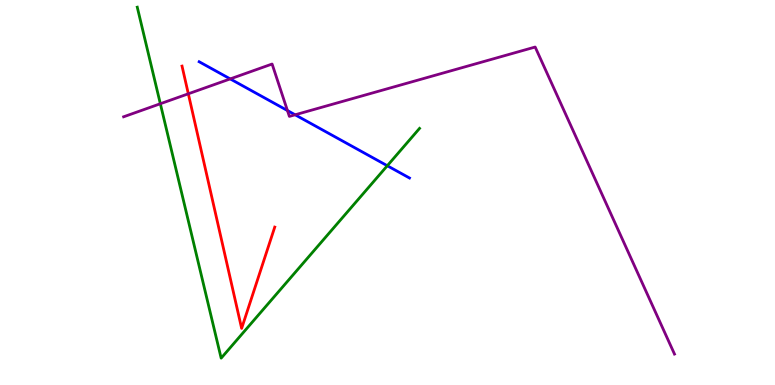[{'lines': ['blue', 'red'], 'intersections': []}, {'lines': ['green', 'red'], 'intersections': []}, {'lines': ['purple', 'red'], 'intersections': [{'x': 2.43, 'y': 7.56}]}, {'lines': ['blue', 'green'], 'intersections': [{'x': 5.0, 'y': 5.7}]}, {'lines': ['blue', 'purple'], 'intersections': [{'x': 2.97, 'y': 7.95}, {'x': 3.71, 'y': 7.13}, {'x': 3.81, 'y': 7.02}]}, {'lines': ['green', 'purple'], 'intersections': [{'x': 2.07, 'y': 7.31}]}]